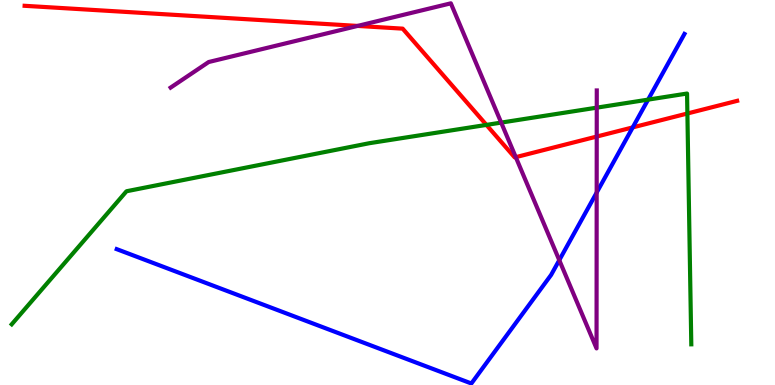[{'lines': ['blue', 'red'], 'intersections': [{'x': 8.16, 'y': 6.69}]}, {'lines': ['green', 'red'], 'intersections': [{'x': 6.28, 'y': 6.76}, {'x': 8.87, 'y': 7.05}]}, {'lines': ['purple', 'red'], 'intersections': [{'x': 4.61, 'y': 9.33}, {'x': 6.66, 'y': 5.92}, {'x': 7.7, 'y': 6.45}]}, {'lines': ['blue', 'green'], 'intersections': [{'x': 8.36, 'y': 7.41}]}, {'lines': ['blue', 'purple'], 'intersections': [{'x': 7.22, 'y': 3.24}, {'x': 7.7, 'y': 5.0}]}, {'lines': ['green', 'purple'], 'intersections': [{'x': 6.47, 'y': 6.82}, {'x': 7.7, 'y': 7.2}]}]